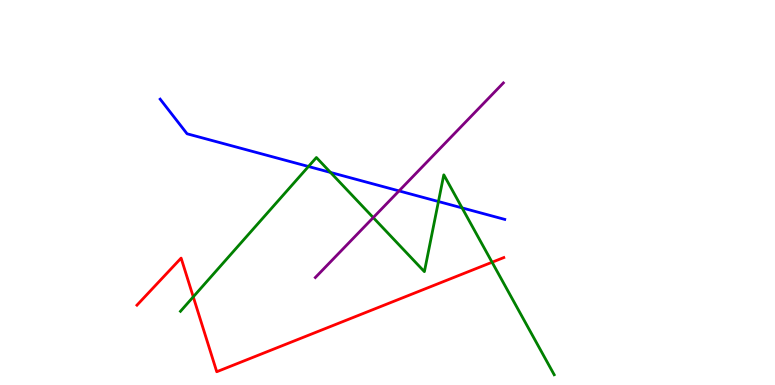[{'lines': ['blue', 'red'], 'intersections': []}, {'lines': ['green', 'red'], 'intersections': [{'x': 2.49, 'y': 2.29}, {'x': 6.35, 'y': 3.19}]}, {'lines': ['purple', 'red'], 'intersections': []}, {'lines': ['blue', 'green'], 'intersections': [{'x': 3.98, 'y': 5.68}, {'x': 4.26, 'y': 5.52}, {'x': 5.66, 'y': 4.77}, {'x': 5.96, 'y': 4.6}]}, {'lines': ['blue', 'purple'], 'intersections': [{'x': 5.15, 'y': 5.04}]}, {'lines': ['green', 'purple'], 'intersections': [{'x': 4.82, 'y': 4.35}]}]